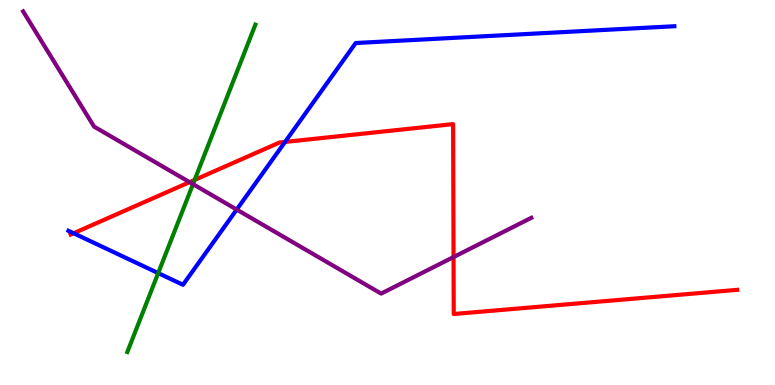[{'lines': ['blue', 'red'], 'intersections': [{'x': 0.95, 'y': 3.94}, {'x': 3.68, 'y': 6.31}]}, {'lines': ['green', 'red'], 'intersections': [{'x': 2.51, 'y': 5.33}]}, {'lines': ['purple', 'red'], 'intersections': [{'x': 2.45, 'y': 5.27}, {'x': 5.85, 'y': 3.32}]}, {'lines': ['blue', 'green'], 'intersections': [{'x': 2.04, 'y': 2.91}]}, {'lines': ['blue', 'purple'], 'intersections': [{'x': 3.05, 'y': 4.56}]}, {'lines': ['green', 'purple'], 'intersections': [{'x': 2.49, 'y': 5.22}]}]